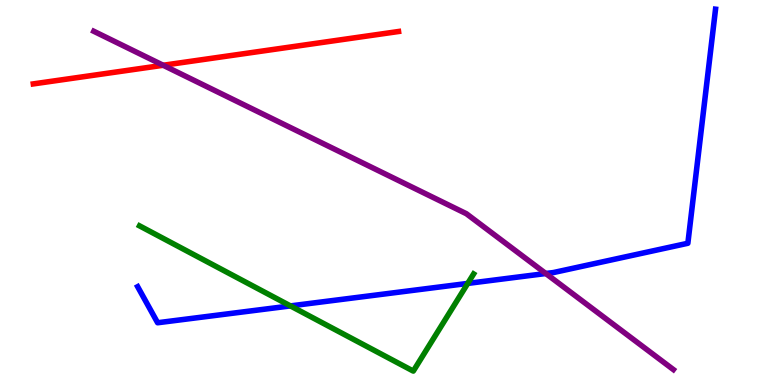[{'lines': ['blue', 'red'], 'intersections': []}, {'lines': ['green', 'red'], 'intersections': []}, {'lines': ['purple', 'red'], 'intersections': [{'x': 2.11, 'y': 8.3}]}, {'lines': ['blue', 'green'], 'intersections': [{'x': 3.75, 'y': 2.05}, {'x': 6.04, 'y': 2.64}]}, {'lines': ['blue', 'purple'], 'intersections': [{'x': 7.04, 'y': 2.9}]}, {'lines': ['green', 'purple'], 'intersections': []}]